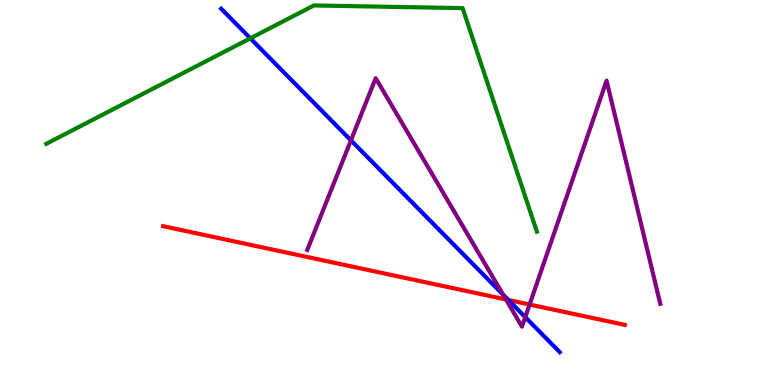[{'lines': ['blue', 'red'], 'intersections': [{'x': 6.56, 'y': 2.21}]}, {'lines': ['green', 'red'], 'intersections': []}, {'lines': ['purple', 'red'], 'intersections': [{'x': 6.53, 'y': 2.22}, {'x': 6.83, 'y': 2.09}]}, {'lines': ['blue', 'green'], 'intersections': [{'x': 3.23, 'y': 9.0}]}, {'lines': ['blue', 'purple'], 'intersections': [{'x': 4.53, 'y': 6.35}, {'x': 6.49, 'y': 2.34}, {'x': 6.78, 'y': 1.76}]}, {'lines': ['green', 'purple'], 'intersections': []}]